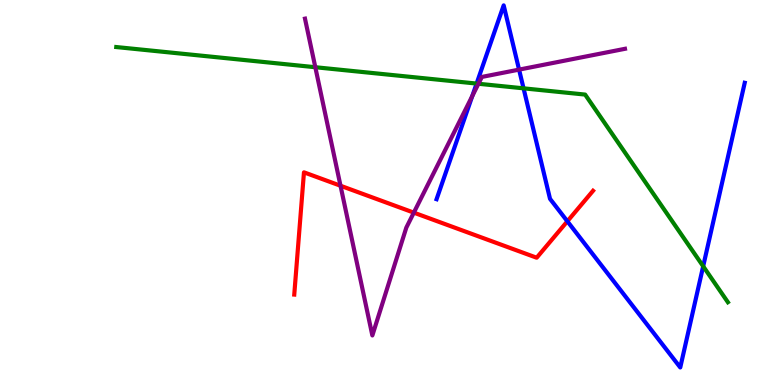[{'lines': ['blue', 'red'], 'intersections': [{'x': 7.32, 'y': 4.25}]}, {'lines': ['green', 'red'], 'intersections': []}, {'lines': ['purple', 'red'], 'intersections': [{'x': 4.39, 'y': 5.18}, {'x': 5.34, 'y': 4.48}]}, {'lines': ['blue', 'green'], 'intersections': [{'x': 6.15, 'y': 7.83}, {'x': 6.76, 'y': 7.71}, {'x': 9.07, 'y': 3.08}]}, {'lines': ['blue', 'purple'], 'intersections': [{'x': 6.09, 'y': 7.5}, {'x': 6.7, 'y': 8.19}]}, {'lines': ['green', 'purple'], 'intersections': [{'x': 4.07, 'y': 8.25}, {'x': 6.17, 'y': 7.82}]}]